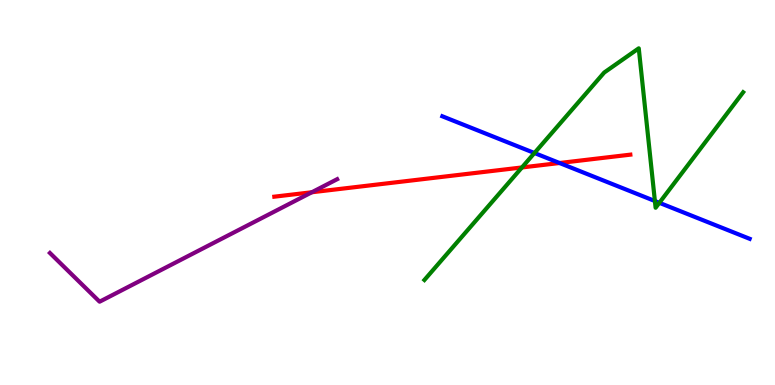[{'lines': ['blue', 'red'], 'intersections': [{'x': 7.22, 'y': 5.77}]}, {'lines': ['green', 'red'], 'intersections': [{'x': 6.73, 'y': 5.65}]}, {'lines': ['purple', 'red'], 'intersections': [{'x': 4.02, 'y': 5.01}]}, {'lines': ['blue', 'green'], 'intersections': [{'x': 6.9, 'y': 6.03}, {'x': 8.45, 'y': 4.78}, {'x': 8.51, 'y': 4.73}]}, {'lines': ['blue', 'purple'], 'intersections': []}, {'lines': ['green', 'purple'], 'intersections': []}]